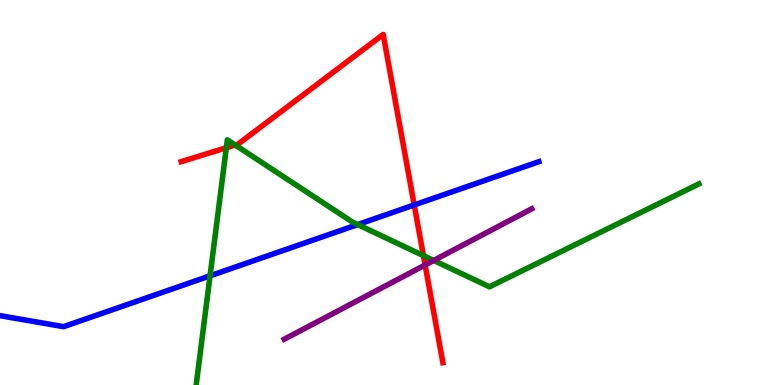[{'lines': ['blue', 'red'], 'intersections': [{'x': 5.34, 'y': 4.68}]}, {'lines': ['green', 'red'], 'intersections': [{'x': 2.92, 'y': 6.16}, {'x': 3.03, 'y': 6.23}, {'x': 5.46, 'y': 3.36}]}, {'lines': ['purple', 'red'], 'intersections': [{'x': 5.49, 'y': 3.12}]}, {'lines': ['blue', 'green'], 'intersections': [{'x': 2.71, 'y': 2.84}, {'x': 4.62, 'y': 4.17}]}, {'lines': ['blue', 'purple'], 'intersections': []}, {'lines': ['green', 'purple'], 'intersections': [{'x': 5.6, 'y': 3.23}]}]